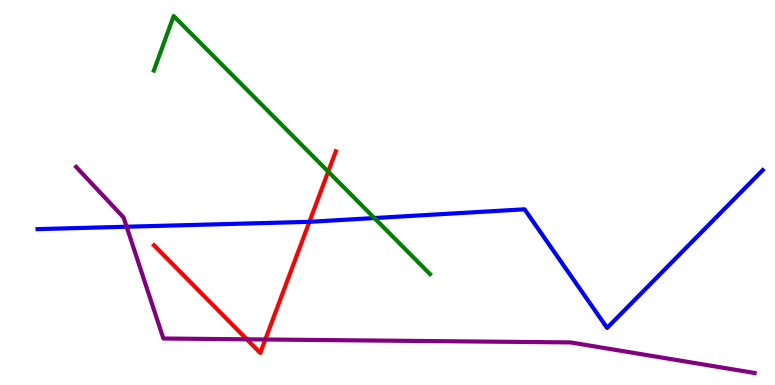[{'lines': ['blue', 'red'], 'intersections': [{'x': 3.99, 'y': 4.24}]}, {'lines': ['green', 'red'], 'intersections': [{'x': 4.23, 'y': 5.54}]}, {'lines': ['purple', 'red'], 'intersections': [{'x': 3.18, 'y': 1.19}, {'x': 3.42, 'y': 1.18}]}, {'lines': ['blue', 'green'], 'intersections': [{'x': 4.83, 'y': 4.34}]}, {'lines': ['blue', 'purple'], 'intersections': [{'x': 1.63, 'y': 4.11}]}, {'lines': ['green', 'purple'], 'intersections': []}]